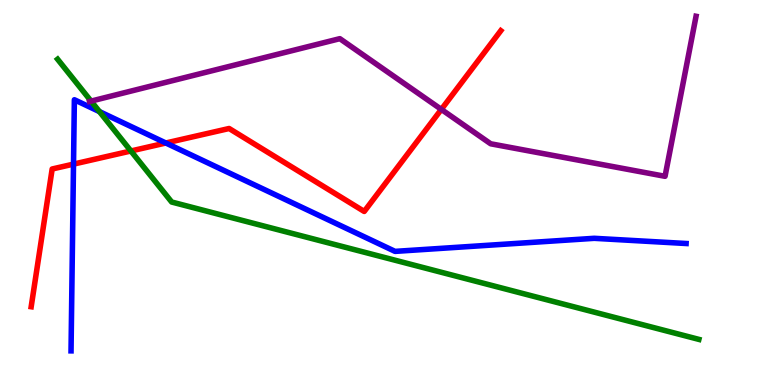[{'lines': ['blue', 'red'], 'intersections': [{'x': 0.949, 'y': 5.74}, {'x': 2.14, 'y': 6.29}]}, {'lines': ['green', 'red'], 'intersections': [{'x': 1.69, 'y': 6.08}]}, {'lines': ['purple', 'red'], 'intersections': [{'x': 5.69, 'y': 7.16}]}, {'lines': ['blue', 'green'], 'intersections': [{'x': 1.28, 'y': 7.1}]}, {'lines': ['blue', 'purple'], 'intersections': []}, {'lines': ['green', 'purple'], 'intersections': [{'x': 1.17, 'y': 7.37}]}]